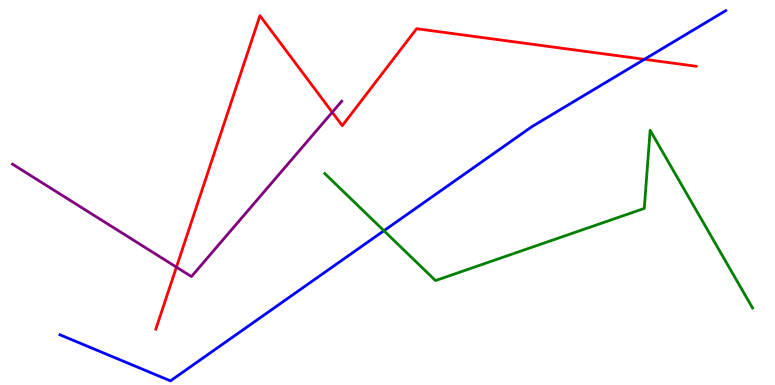[{'lines': ['blue', 'red'], 'intersections': [{'x': 8.31, 'y': 8.46}]}, {'lines': ['green', 'red'], 'intersections': []}, {'lines': ['purple', 'red'], 'intersections': [{'x': 2.28, 'y': 3.06}, {'x': 4.29, 'y': 7.08}]}, {'lines': ['blue', 'green'], 'intersections': [{'x': 4.95, 'y': 4.01}]}, {'lines': ['blue', 'purple'], 'intersections': []}, {'lines': ['green', 'purple'], 'intersections': []}]